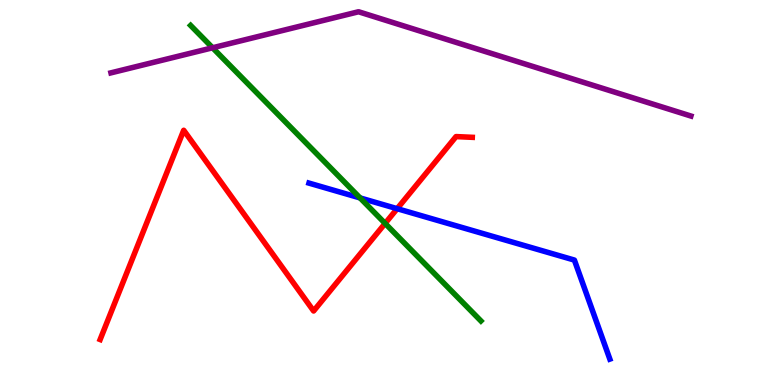[{'lines': ['blue', 'red'], 'intersections': [{'x': 5.12, 'y': 4.58}]}, {'lines': ['green', 'red'], 'intersections': [{'x': 4.97, 'y': 4.2}]}, {'lines': ['purple', 'red'], 'intersections': []}, {'lines': ['blue', 'green'], 'intersections': [{'x': 4.65, 'y': 4.86}]}, {'lines': ['blue', 'purple'], 'intersections': []}, {'lines': ['green', 'purple'], 'intersections': [{'x': 2.74, 'y': 8.76}]}]